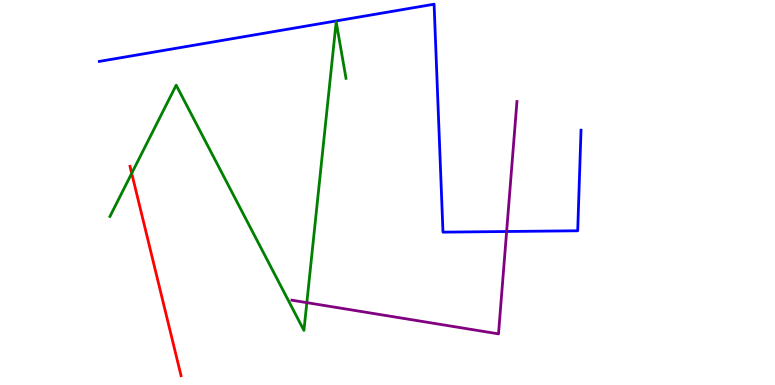[{'lines': ['blue', 'red'], 'intersections': []}, {'lines': ['green', 'red'], 'intersections': [{'x': 1.7, 'y': 5.5}]}, {'lines': ['purple', 'red'], 'intersections': []}, {'lines': ['blue', 'green'], 'intersections': []}, {'lines': ['blue', 'purple'], 'intersections': [{'x': 6.54, 'y': 3.99}]}, {'lines': ['green', 'purple'], 'intersections': [{'x': 3.96, 'y': 2.14}]}]